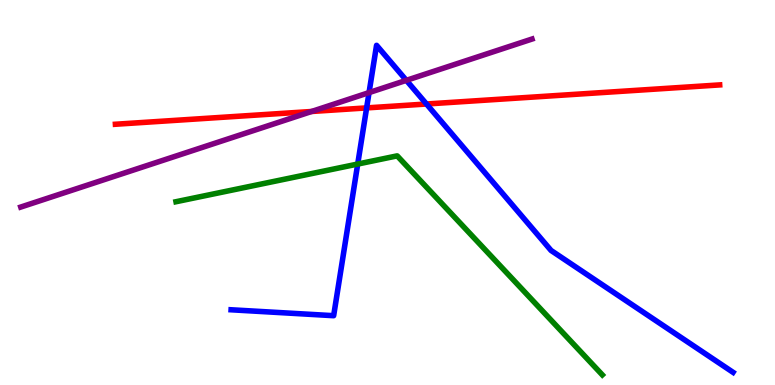[{'lines': ['blue', 'red'], 'intersections': [{'x': 4.73, 'y': 7.2}, {'x': 5.5, 'y': 7.3}]}, {'lines': ['green', 'red'], 'intersections': []}, {'lines': ['purple', 'red'], 'intersections': [{'x': 4.02, 'y': 7.1}]}, {'lines': ['blue', 'green'], 'intersections': [{'x': 4.62, 'y': 5.74}]}, {'lines': ['blue', 'purple'], 'intersections': [{'x': 4.76, 'y': 7.59}, {'x': 5.24, 'y': 7.91}]}, {'lines': ['green', 'purple'], 'intersections': []}]